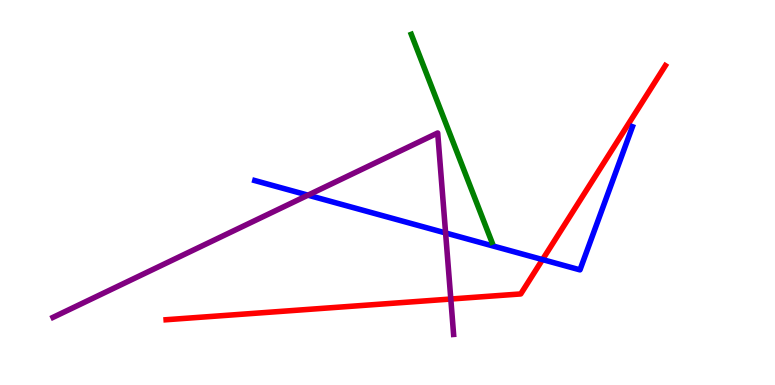[{'lines': ['blue', 'red'], 'intersections': [{'x': 7.0, 'y': 3.26}]}, {'lines': ['green', 'red'], 'intersections': []}, {'lines': ['purple', 'red'], 'intersections': [{'x': 5.82, 'y': 2.23}]}, {'lines': ['blue', 'green'], 'intersections': []}, {'lines': ['blue', 'purple'], 'intersections': [{'x': 3.97, 'y': 4.93}, {'x': 5.75, 'y': 3.95}]}, {'lines': ['green', 'purple'], 'intersections': []}]